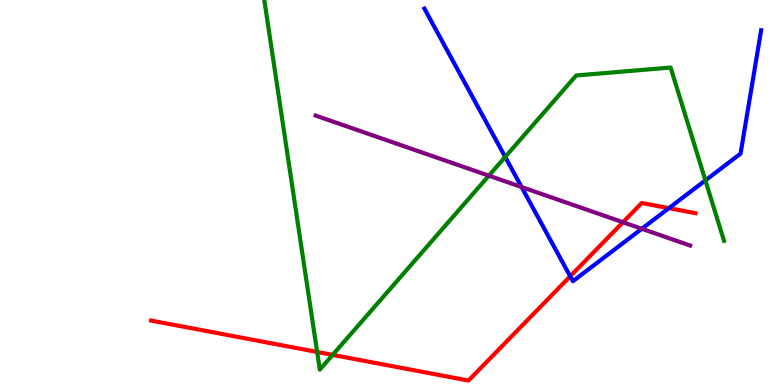[{'lines': ['blue', 'red'], 'intersections': [{'x': 7.36, 'y': 2.82}, {'x': 8.63, 'y': 4.59}]}, {'lines': ['green', 'red'], 'intersections': [{'x': 4.09, 'y': 0.858}, {'x': 4.29, 'y': 0.782}]}, {'lines': ['purple', 'red'], 'intersections': [{'x': 8.04, 'y': 4.23}]}, {'lines': ['blue', 'green'], 'intersections': [{'x': 6.52, 'y': 5.92}, {'x': 9.1, 'y': 5.31}]}, {'lines': ['blue', 'purple'], 'intersections': [{'x': 6.73, 'y': 5.14}, {'x': 8.28, 'y': 4.06}]}, {'lines': ['green', 'purple'], 'intersections': [{'x': 6.31, 'y': 5.44}]}]